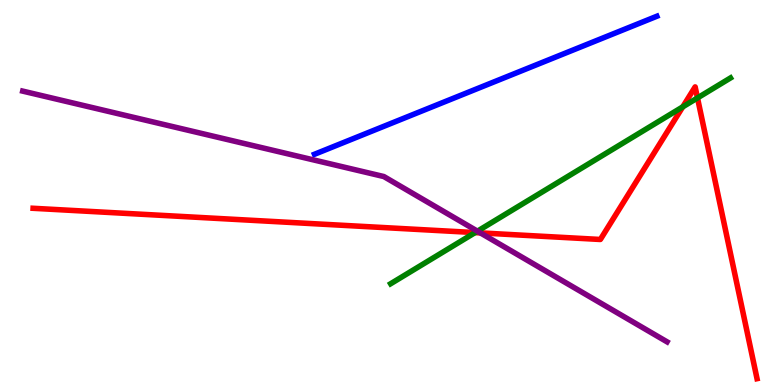[{'lines': ['blue', 'red'], 'intersections': []}, {'lines': ['green', 'red'], 'intersections': [{'x': 6.13, 'y': 3.96}, {'x': 8.81, 'y': 7.22}, {'x': 9.0, 'y': 7.46}]}, {'lines': ['purple', 'red'], 'intersections': [{'x': 6.2, 'y': 3.95}]}, {'lines': ['blue', 'green'], 'intersections': []}, {'lines': ['blue', 'purple'], 'intersections': []}, {'lines': ['green', 'purple'], 'intersections': [{'x': 6.16, 'y': 4.0}]}]